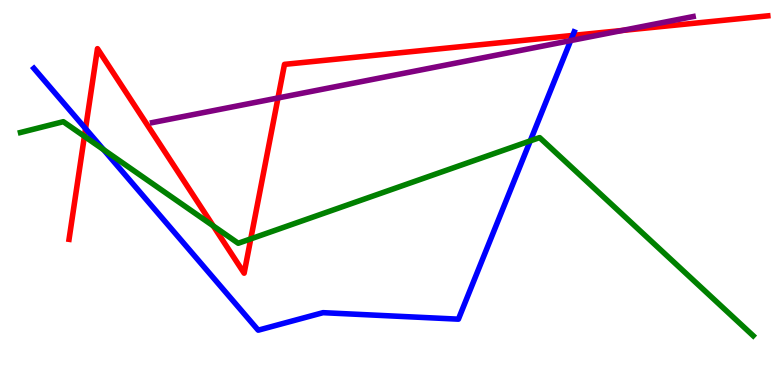[{'lines': ['blue', 'red'], 'intersections': [{'x': 1.1, 'y': 6.66}, {'x': 7.39, 'y': 9.08}]}, {'lines': ['green', 'red'], 'intersections': [{'x': 1.09, 'y': 6.46}, {'x': 2.75, 'y': 4.13}, {'x': 3.24, 'y': 3.8}]}, {'lines': ['purple', 'red'], 'intersections': [{'x': 3.59, 'y': 7.46}, {'x': 8.03, 'y': 9.21}]}, {'lines': ['blue', 'green'], 'intersections': [{'x': 1.34, 'y': 6.11}, {'x': 6.84, 'y': 6.34}]}, {'lines': ['blue', 'purple'], 'intersections': [{'x': 7.36, 'y': 8.95}]}, {'lines': ['green', 'purple'], 'intersections': []}]